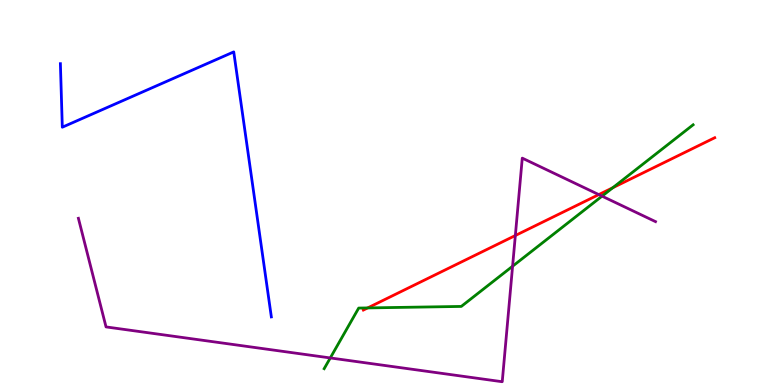[{'lines': ['blue', 'red'], 'intersections': []}, {'lines': ['green', 'red'], 'intersections': [{'x': 4.74, 'y': 2.0}, {'x': 7.91, 'y': 5.12}]}, {'lines': ['purple', 'red'], 'intersections': [{'x': 6.65, 'y': 3.88}, {'x': 7.73, 'y': 4.95}]}, {'lines': ['blue', 'green'], 'intersections': []}, {'lines': ['blue', 'purple'], 'intersections': []}, {'lines': ['green', 'purple'], 'intersections': [{'x': 4.26, 'y': 0.703}, {'x': 6.61, 'y': 3.08}, {'x': 7.77, 'y': 4.91}]}]